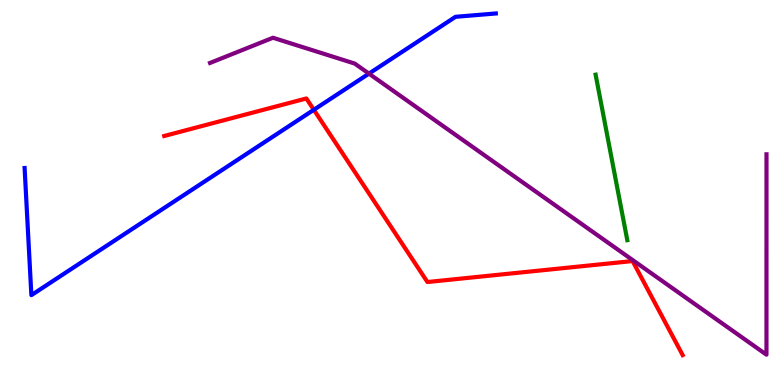[{'lines': ['blue', 'red'], 'intersections': [{'x': 4.05, 'y': 7.15}]}, {'lines': ['green', 'red'], 'intersections': []}, {'lines': ['purple', 'red'], 'intersections': []}, {'lines': ['blue', 'green'], 'intersections': []}, {'lines': ['blue', 'purple'], 'intersections': [{'x': 4.76, 'y': 8.09}]}, {'lines': ['green', 'purple'], 'intersections': []}]